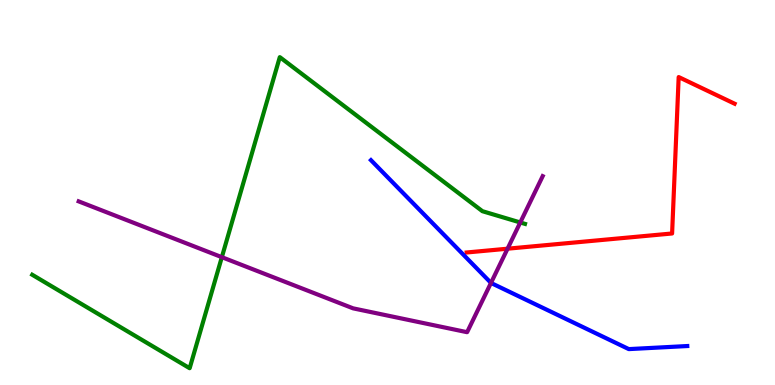[{'lines': ['blue', 'red'], 'intersections': []}, {'lines': ['green', 'red'], 'intersections': []}, {'lines': ['purple', 'red'], 'intersections': [{'x': 6.55, 'y': 3.54}]}, {'lines': ['blue', 'green'], 'intersections': []}, {'lines': ['blue', 'purple'], 'intersections': [{'x': 6.34, 'y': 2.65}]}, {'lines': ['green', 'purple'], 'intersections': [{'x': 2.86, 'y': 3.32}, {'x': 6.71, 'y': 4.22}]}]